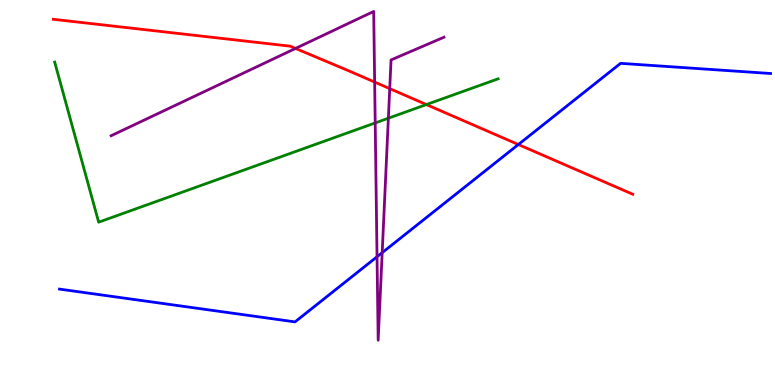[{'lines': ['blue', 'red'], 'intersections': [{'x': 6.69, 'y': 6.25}]}, {'lines': ['green', 'red'], 'intersections': [{'x': 5.5, 'y': 7.28}]}, {'lines': ['purple', 'red'], 'intersections': [{'x': 3.81, 'y': 8.74}, {'x': 4.83, 'y': 7.87}, {'x': 5.03, 'y': 7.7}]}, {'lines': ['blue', 'green'], 'intersections': []}, {'lines': ['blue', 'purple'], 'intersections': [{'x': 4.86, 'y': 3.33}, {'x': 4.93, 'y': 3.44}]}, {'lines': ['green', 'purple'], 'intersections': [{'x': 4.84, 'y': 6.81}, {'x': 5.01, 'y': 6.93}]}]